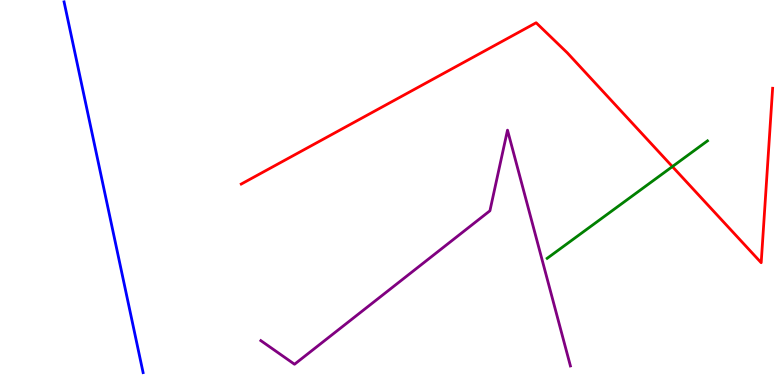[{'lines': ['blue', 'red'], 'intersections': []}, {'lines': ['green', 'red'], 'intersections': [{'x': 8.68, 'y': 5.67}]}, {'lines': ['purple', 'red'], 'intersections': []}, {'lines': ['blue', 'green'], 'intersections': []}, {'lines': ['blue', 'purple'], 'intersections': []}, {'lines': ['green', 'purple'], 'intersections': []}]